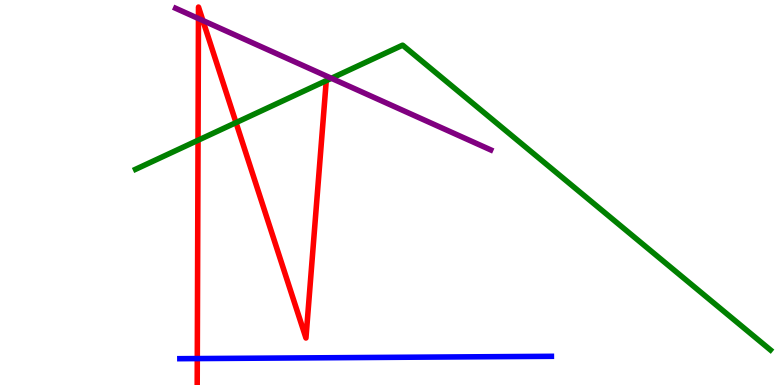[{'lines': ['blue', 'red'], 'intersections': [{'x': 2.55, 'y': 0.686}]}, {'lines': ['green', 'red'], 'intersections': [{'x': 2.56, 'y': 6.36}, {'x': 3.05, 'y': 6.82}]}, {'lines': ['purple', 'red'], 'intersections': [{'x': 2.56, 'y': 9.52}, {'x': 2.62, 'y': 9.47}]}, {'lines': ['blue', 'green'], 'intersections': []}, {'lines': ['blue', 'purple'], 'intersections': []}, {'lines': ['green', 'purple'], 'intersections': [{'x': 4.28, 'y': 7.97}]}]